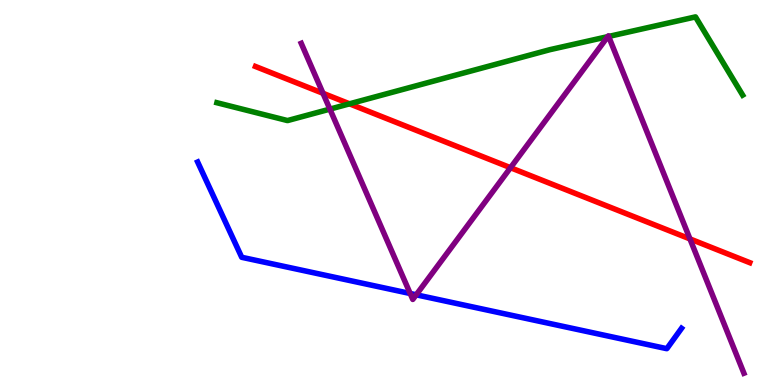[{'lines': ['blue', 'red'], 'intersections': []}, {'lines': ['green', 'red'], 'intersections': [{'x': 4.51, 'y': 7.3}]}, {'lines': ['purple', 'red'], 'intersections': [{'x': 4.17, 'y': 7.58}, {'x': 6.59, 'y': 5.64}, {'x': 8.9, 'y': 3.79}]}, {'lines': ['blue', 'green'], 'intersections': []}, {'lines': ['blue', 'purple'], 'intersections': [{'x': 5.29, 'y': 2.38}, {'x': 5.37, 'y': 2.34}]}, {'lines': ['green', 'purple'], 'intersections': [{'x': 4.26, 'y': 7.17}, {'x': 7.84, 'y': 9.05}, {'x': 7.85, 'y': 9.05}]}]